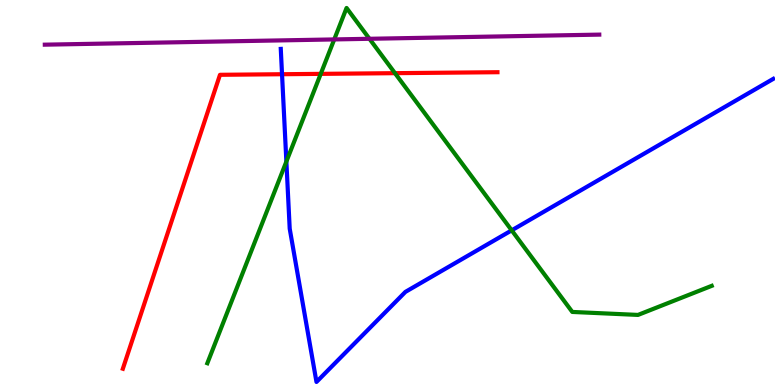[{'lines': ['blue', 'red'], 'intersections': [{'x': 3.64, 'y': 8.07}]}, {'lines': ['green', 'red'], 'intersections': [{'x': 4.14, 'y': 8.08}, {'x': 5.1, 'y': 8.1}]}, {'lines': ['purple', 'red'], 'intersections': []}, {'lines': ['blue', 'green'], 'intersections': [{'x': 3.7, 'y': 5.8}, {'x': 6.6, 'y': 4.02}]}, {'lines': ['blue', 'purple'], 'intersections': []}, {'lines': ['green', 'purple'], 'intersections': [{'x': 4.31, 'y': 8.98}, {'x': 4.77, 'y': 8.99}]}]